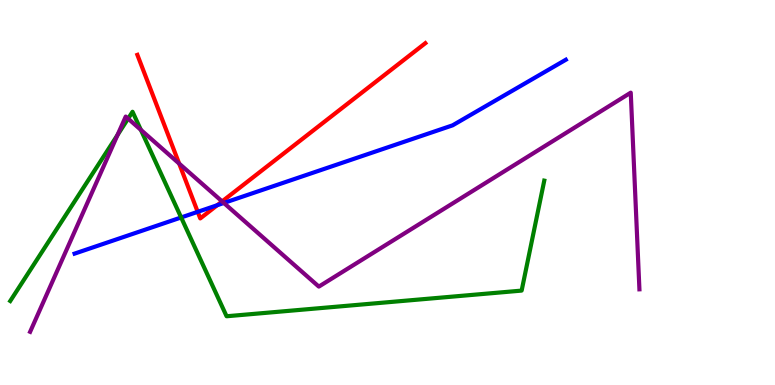[{'lines': ['blue', 'red'], 'intersections': [{'x': 2.55, 'y': 4.5}, {'x': 2.8, 'y': 4.67}]}, {'lines': ['green', 'red'], 'intersections': []}, {'lines': ['purple', 'red'], 'intersections': [{'x': 2.31, 'y': 5.75}, {'x': 2.87, 'y': 4.77}]}, {'lines': ['blue', 'green'], 'intersections': [{'x': 2.34, 'y': 4.35}]}, {'lines': ['blue', 'purple'], 'intersections': [{'x': 2.89, 'y': 4.73}]}, {'lines': ['green', 'purple'], 'intersections': [{'x': 1.52, 'y': 6.49}, {'x': 1.65, 'y': 6.92}, {'x': 1.82, 'y': 6.63}]}]